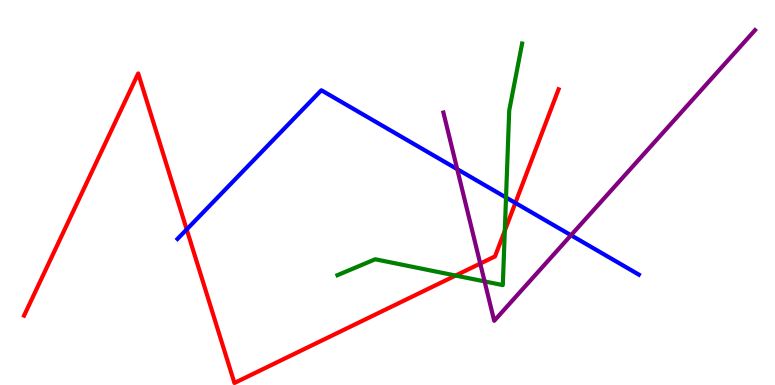[{'lines': ['blue', 'red'], 'intersections': [{'x': 2.41, 'y': 4.04}, {'x': 6.65, 'y': 4.73}]}, {'lines': ['green', 'red'], 'intersections': [{'x': 5.88, 'y': 2.84}, {'x': 6.51, 'y': 4.01}]}, {'lines': ['purple', 'red'], 'intersections': [{'x': 6.2, 'y': 3.15}]}, {'lines': ['blue', 'green'], 'intersections': [{'x': 6.53, 'y': 4.87}]}, {'lines': ['blue', 'purple'], 'intersections': [{'x': 5.9, 'y': 5.61}, {'x': 7.37, 'y': 3.89}]}, {'lines': ['green', 'purple'], 'intersections': [{'x': 6.25, 'y': 2.69}]}]